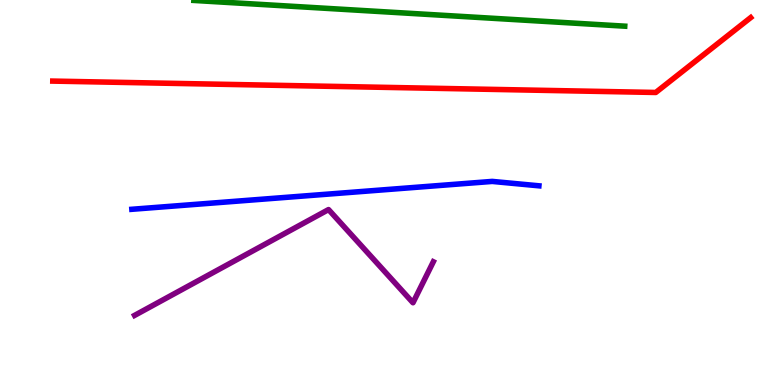[{'lines': ['blue', 'red'], 'intersections': []}, {'lines': ['green', 'red'], 'intersections': []}, {'lines': ['purple', 'red'], 'intersections': []}, {'lines': ['blue', 'green'], 'intersections': []}, {'lines': ['blue', 'purple'], 'intersections': []}, {'lines': ['green', 'purple'], 'intersections': []}]